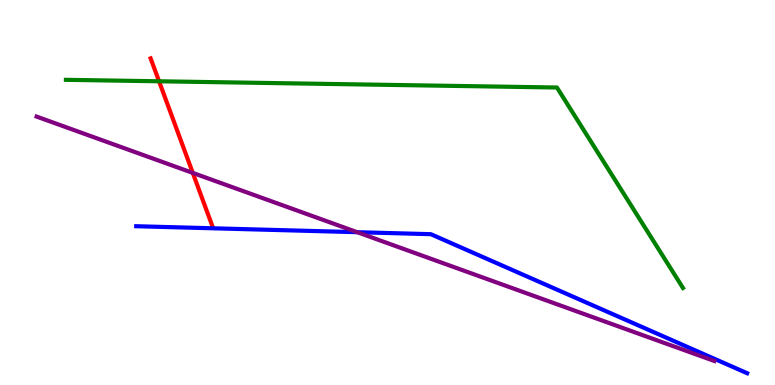[{'lines': ['blue', 'red'], 'intersections': []}, {'lines': ['green', 'red'], 'intersections': [{'x': 2.05, 'y': 7.89}]}, {'lines': ['purple', 'red'], 'intersections': [{'x': 2.49, 'y': 5.51}]}, {'lines': ['blue', 'green'], 'intersections': []}, {'lines': ['blue', 'purple'], 'intersections': [{'x': 4.61, 'y': 3.97}]}, {'lines': ['green', 'purple'], 'intersections': []}]